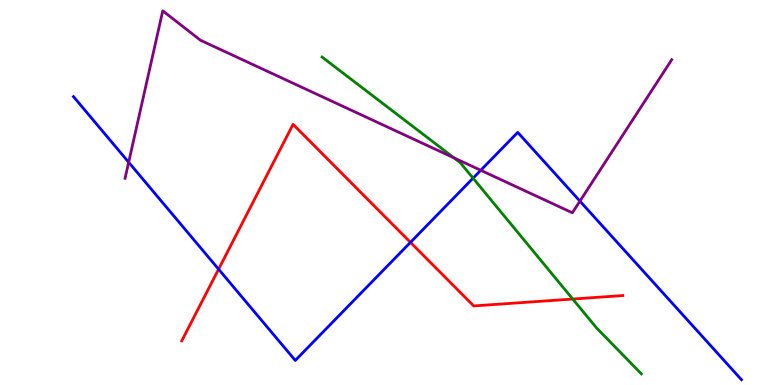[{'lines': ['blue', 'red'], 'intersections': [{'x': 2.82, 'y': 3.01}, {'x': 5.3, 'y': 3.7}]}, {'lines': ['green', 'red'], 'intersections': [{'x': 7.39, 'y': 2.23}]}, {'lines': ['purple', 'red'], 'intersections': []}, {'lines': ['blue', 'green'], 'intersections': [{'x': 6.1, 'y': 5.37}]}, {'lines': ['blue', 'purple'], 'intersections': [{'x': 1.66, 'y': 5.79}, {'x': 6.2, 'y': 5.58}, {'x': 7.48, 'y': 4.78}]}, {'lines': ['green', 'purple'], 'intersections': [{'x': 5.86, 'y': 5.9}]}]